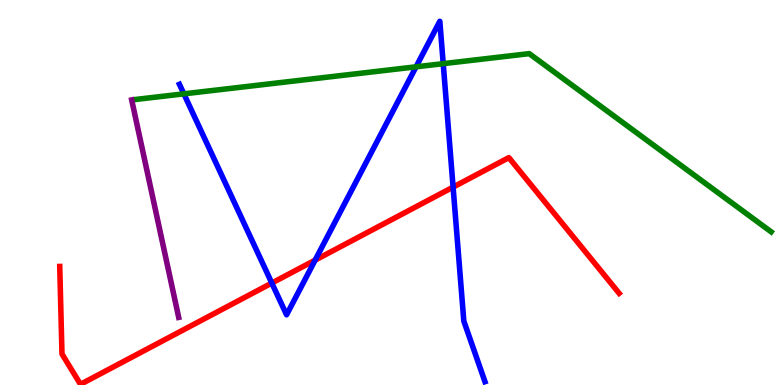[{'lines': ['blue', 'red'], 'intersections': [{'x': 3.51, 'y': 2.65}, {'x': 4.07, 'y': 3.24}, {'x': 5.85, 'y': 5.14}]}, {'lines': ['green', 'red'], 'intersections': []}, {'lines': ['purple', 'red'], 'intersections': []}, {'lines': ['blue', 'green'], 'intersections': [{'x': 2.37, 'y': 7.56}, {'x': 5.37, 'y': 8.26}, {'x': 5.72, 'y': 8.35}]}, {'lines': ['blue', 'purple'], 'intersections': []}, {'lines': ['green', 'purple'], 'intersections': []}]